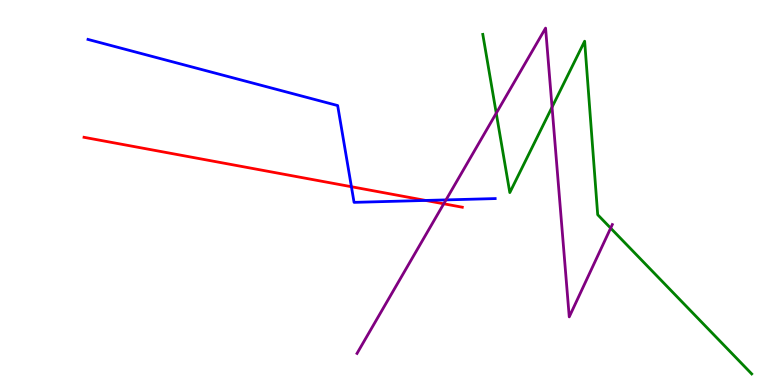[{'lines': ['blue', 'red'], 'intersections': [{'x': 4.53, 'y': 5.15}, {'x': 5.49, 'y': 4.79}]}, {'lines': ['green', 'red'], 'intersections': []}, {'lines': ['purple', 'red'], 'intersections': [{'x': 5.73, 'y': 4.71}]}, {'lines': ['blue', 'green'], 'intersections': []}, {'lines': ['blue', 'purple'], 'intersections': [{'x': 5.75, 'y': 4.81}]}, {'lines': ['green', 'purple'], 'intersections': [{'x': 6.4, 'y': 7.06}, {'x': 7.12, 'y': 7.22}, {'x': 7.88, 'y': 4.07}]}]